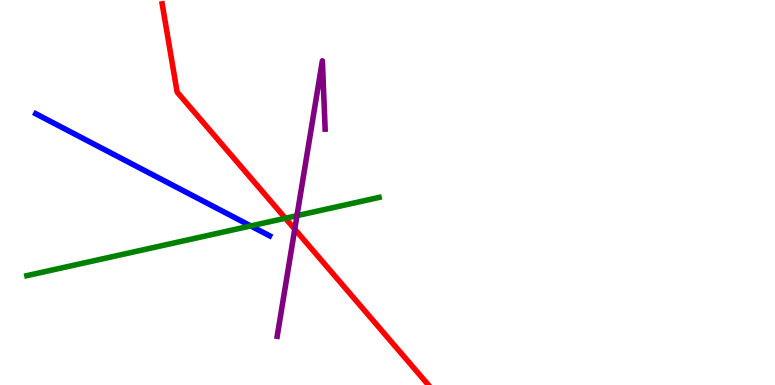[{'lines': ['blue', 'red'], 'intersections': []}, {'lines': ['green', 'red'], 'intersections': [{'x': 3.68, 'y': 4.33}]}, {'lines': ['purple', 'red'], 'intersections': [{'x': 3.8, 'y': 4.05}]}, {'lines': ['blue', 'green'], 'intersections': [{'x': 3.24, 'y': 4.13}]}, {'lines': ['blue', 'purple'], 'intersections': []}, {'lines': ['green', 'purple'], 'intersections': [{'x': 3.83, 'y': 4.4}]}]